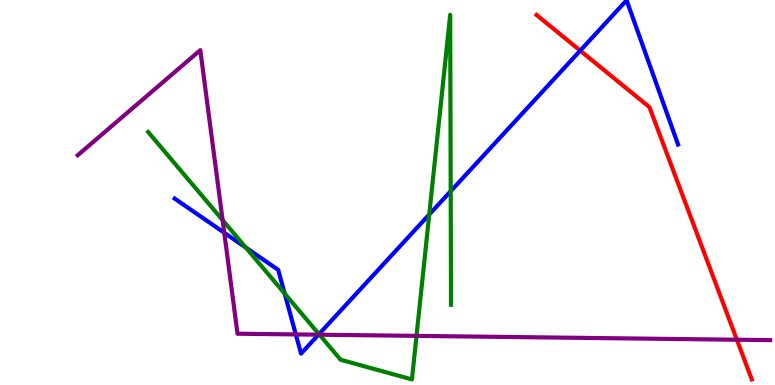[{'lines': ['blue', 'red'], 'intersections': [{'x': 7.49, 'y': 8.69}]}, {'lines': ['green', 'red'], 'intersections': []}, {'lines': ['purple', 'red'], 'intersections': [{'x': 9.51, 'y': 1.18}]}, {'lines': ['blue', 'green'], 'intersections': [{'x': 3.17, 'y': 3.57}, {'x': 3.67, 'y': 2.38}, {'x': 4.12, 'y': 1.32}, {'x': 5.54, 'y': 4.43}, {'x': 5.82, 'y': 5.03}]}, {'lines': ['blue', 'purple'], 'intersections': [{'x': 2.89, 'y': 3.96}, {'x': 3.82, 'y': 1.31}, {'x': 4.11, 'y': 1.31}]}, {'lines': ['green', 'purple'], 'intersections': [{'x': 2.87, 'y': 4.28}, {'x': 4.12, 'y': 1.31}, {'x': 5.37, 'y': 1.28}]}]